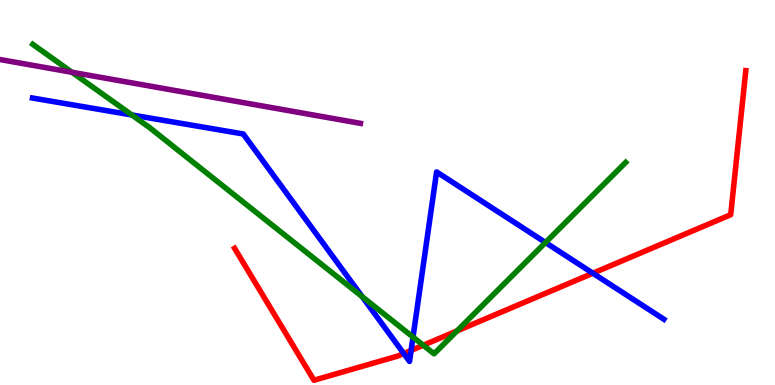[{'lines': ['blue', 'red'], 'intersections': [{'x': 5.21, 'y': 0.818}, {'x': 5.3, 'y': 0.899}, {'x': 7.65, 'y': 2.9}]}, {'lines': ['green', 'red'], 'intersections': [{'x': 5.46, 'y': 1.03}, {'x': 5.9, 'y': 1.41}]}, {'lines': ['purple', 'red'], 'intersections': []}, {'lines': ['blue', 'green'], 'intersections': [{'x': 1.7, 'y': 7.01}, {'x': 4.67, 'y': 2.29}, {'x': 5.33, 'y': 1.24}, {'x': 7.04, 'y': 3.7}]}, {'lines': ['blue', 'purple'], 'intersections': []}, {'lines': ['green', 'purple'], 'intersections': [{'x': 0.929, 'y': 8.12}]}]